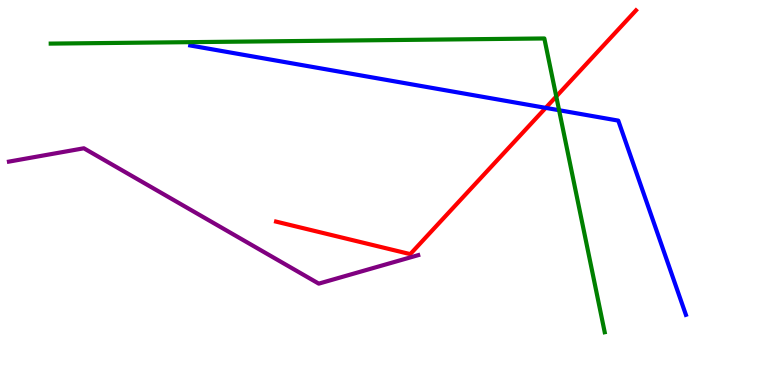[{'lines': ['blue', 'red'], 'intersections': [{'x': 7.04, 'y': 7.2}]}, {'lines': ['green', 'red'], 'intersections': [{'x': 7.18, 'y': 7.49}]}, {'lines': ['purple', 'red'], 'intersections': []}, {'lines': ['blue', 'green'], 'intersections': [{'x': 7.21, 'y': 7.14}]}, {'lines': ['blue', 'purple'], 'intersections': []}, {'lines': ['green', 'purple'], 'intersections': []}]